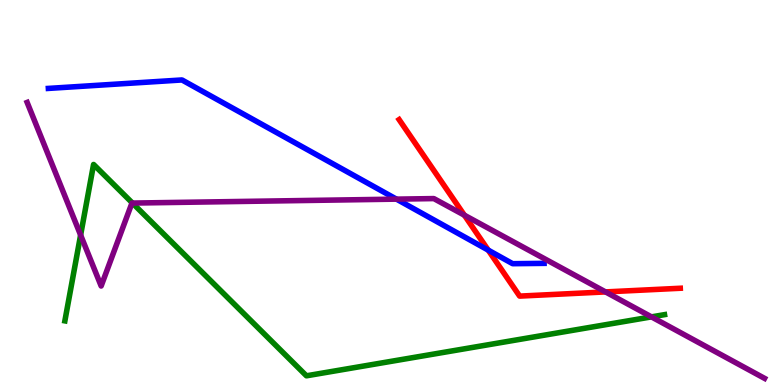[{'lines': ['blue', 'red'], 'intersections': [{'x': 6.3, 'y': 3.5}]}, {'lines': ['green', 'red'], 'intersections': []}, {'lines': ['purple', 'red'], 'intersections': [{'x': 5.99, 'y': 4.41}, {'x': 7.81, 'y': 2.42}]}, {'lines': ['blue', 'green'], 'intersections': []}, {'lines': ['blue', 'purple'], 'intersections': [{'x': 5.12, 'y': 4.83}]}, {'lines': ['green', 'purple'], 'intersections': [{'x': 1.04, 'y': 3.89}, {'x': 1.71, 'y': 4.73}, {'x': 8.41, 'y': 1.77}]}]